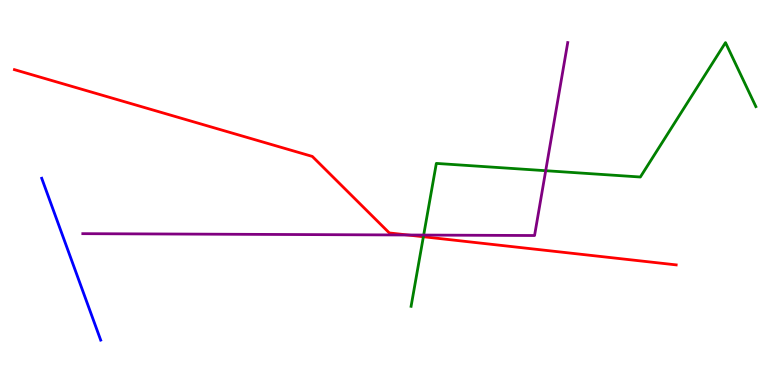[{'lines': ['blue', 'red'], 'intersections': []}, {'lines': ['green', 'red'], 'intersections': [{'x': 5.46, 'y': 3.85}]}, {'lines': ['purple', 'red'], 'intersections': [{'x': 5.26, 'y': 3.9}]}, {'lines': ['blue', 'green'], 'intersections': []}, {'lines': ['blue', 'purple'], 'intersections': []}, {'lines': ['green', 'purple'], 'intersections': [{'x': 5.47, 'y': 3.89}, {'x': 7.04, 'y': 5.57}]}]